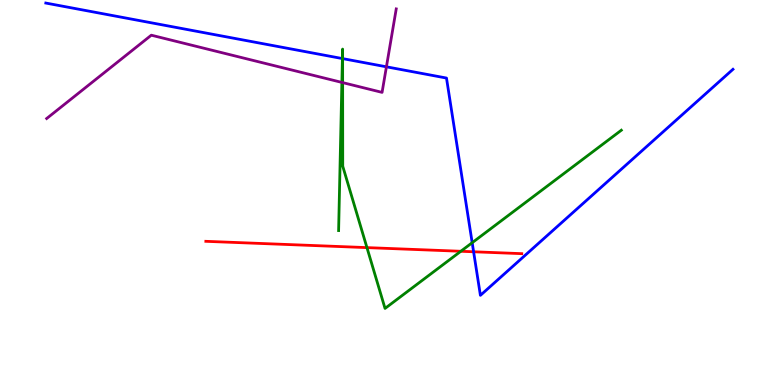[{'lines': ['blue', 'red'], 'intersections': [{'x': 6.11, 'y': 3.46}]}, {'lines': ['green', 'red'], 'intersections': [{'x': 4.73, 'y': 3.57}, {'x': 5.95, 'y': 3.47}]}, {'lines': ['purple', 'red'], 'intersections': []}, {'lines': ['blue', 'green'], 'intersections': [{'x': 4.42, 'y': 8.48}, {'x': 4.42, 'y': 8.48}, {'x': 6.09, 'y': 3.7}]}, {'lines': ['blue', 'purple'], 'intersections': [{'x': 4.99, 'y': 8.26}]}, {'lines': ['green', 'purple'], 'intersections': [{'x': 4.41, 'y': 7.86}, {'x': 4.42, 'y': 7.85}]}]